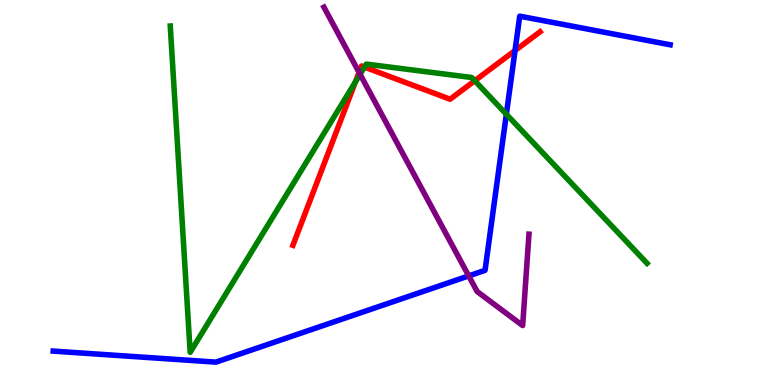[{'lines': ['blue', 'red'], 'intersections': [{'x': 6.65, 'y': 8.69}]}, {'lines': ['green', 'red'], 'intersections': [{'x': 4.59, 'y': 7.87}, {'x': 4.7, 'y': 8.26}, {'x': 6.13, 'y': 7.9}]}, {'lines': ['purple', 'red'], 'intersections': [{'x': 4.63, 'y': 8.12}]}, {'lines': ['blue', 'green'], 'intersections': [{'x': 6.53, 'y': 7.03}]}, {'lines': ['blue', 'purple'], 'intersections': [{'x': 6.05, 'y': 2.83}]}, {'lines': ['green', 'purple'], 'intersections': [{'x': 4.65, 'y': 8.07}]}]